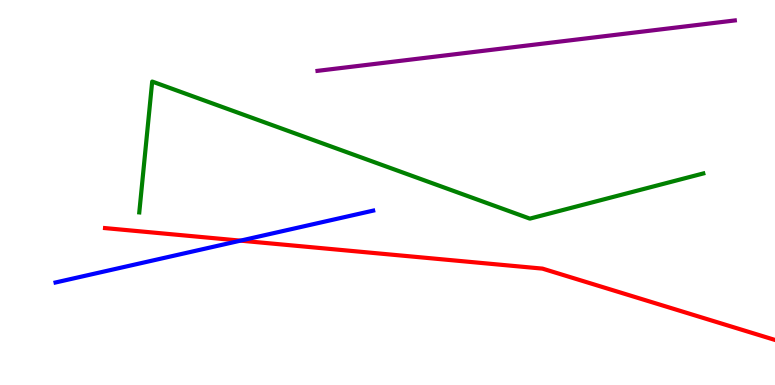[{'lines': ['blue', 'red'], 'intersections': [{'x': 3.1, 'y': 3.75}]}, {'lines': ['green', 'red'], 'intersections': []}, {'lines': ['purple', 'red'], 'intersections': []}, {'lines': ['blue', 'green'], 'intersections': []}, {'lines': ['blue', 'purple'], 'intersections': []}, {'lines': ['green', 'purple'], 'intersections': []}]